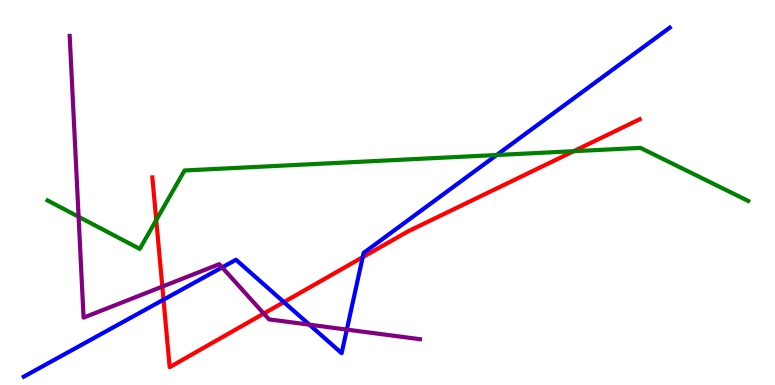[{'lines': ['blue', 'red'], 'intersections': [{'x': 2.11, 'y': 2.22}, {'x': 3.66, 'y': 2.15}, {'x': 4.68, 'y': 3.32}]}, {'lines': ['green', 'red'], 'intersections': [{'x': 2.02, 'y': 4.28}, {'x': 7.4, 'y': 6.07}]}, {'lines': ['purple', 'red'], 'intersections': [{'x': 2.09, 'y': 2.56}, {'x': 3.4, 'y': 1.86}]}, {'lines': ['blue', 'green'], 'intersections': [{'x': 6.41, 'y': 5.97}]}, {'lines': ['blue', 'purple'], 'intersections': [{'x': 2.87, 'y': 3.06}, {'x': 3.99, 'y': 1.57}, {'x': 4.48, 'y': 1.44}]}, {'lines': ['green', 'purple'], 'intersections': [{'x': 1.01, 'y': 4.37}]}]